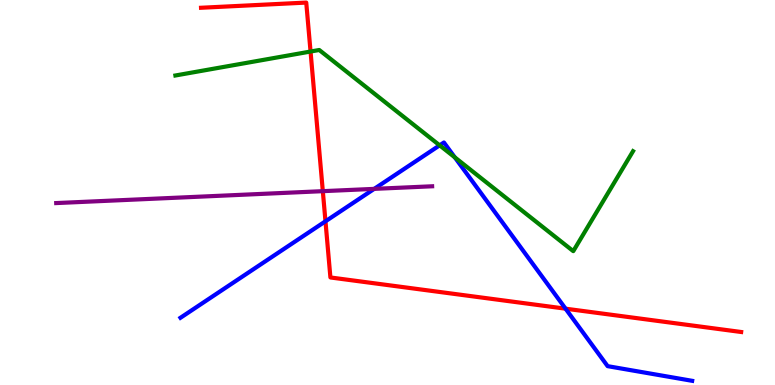[{'lines': ['blue', 'red'], 'intersections': [{'x': 4.2, 'y': 4.25}, {'x': 7.3, 'y': 1.98}]}, {'lines': ['green', 'red'], 'intersections': [{'x': 4.01, 'y': 8.66}]}, {'lines': ['purple', 'red'], 'intersections': [{'x': 4.17, 'y': 5.03}]}, {'lines': ['blue', 'green'], 'intersections': [{'x': 5.67, 'y': 6.22}, {'x': 5.87, 'y': 5.91}]}, {'lines': ['blue', 'purple'], 'intersections': [{'x': 4.83, 'y': 5.09}]}, {'lines': ['green', 'purple'], 'intersections': []}]